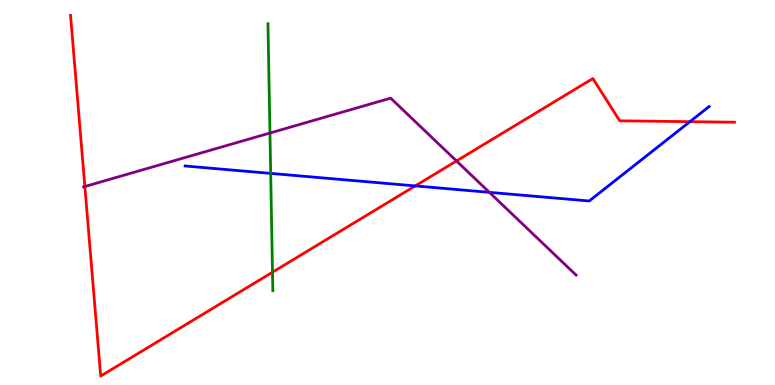[{'lines': ['blue', 'red'], 'intersections': [{'x': 5.36, 'y': 5.17}, {'x': 8.9, 'y': 6.84}]}, {'lines': ['green', 'red'], 'intersections': [{'x': 3.52, 'y': 2.93}]}, {'lines': ['purple', 'red'], 'intersections': [{'x': 1.09, 'y': 5.16}, {'x': 5.89, 'y': 5.82}]}, {'lines': ['blue', 'green'], 'intersections': [{'x': 3.49, 'y': 5.5}]}, {'lines': ['blue', 'purple'], 'intersections': [{'x': 6.31, 'y': 5.0}]}, {'lines': ['green', 'purple'], 'intersections': [{'x': 3.48, 'y': 6.54}]}]